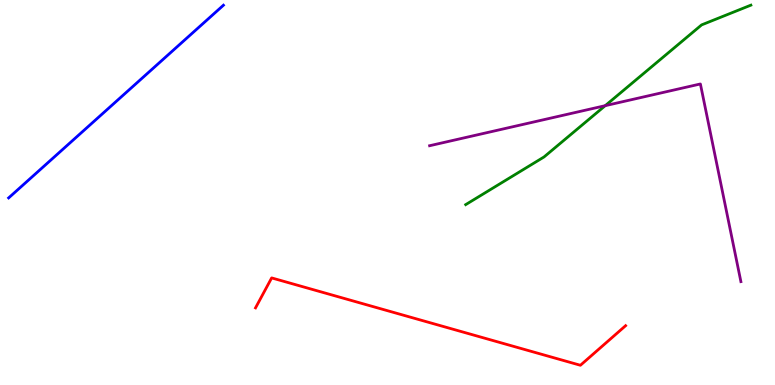[{'lines': ['blue', 'red'], 'intersections': []}, {'lines': ['green', 'red'], 'intersections': []}, {'lines': ['purple', 'red'], 'intersections': []}, {'lines': ['blue', 'green'], 'intersections': []}, {'lines': ['blue', 'purple'], 'intersections': []}, {'lines': ['green', 'purple'], 'intersections': [{'x': 7.81, 'y': 7.26}]}]